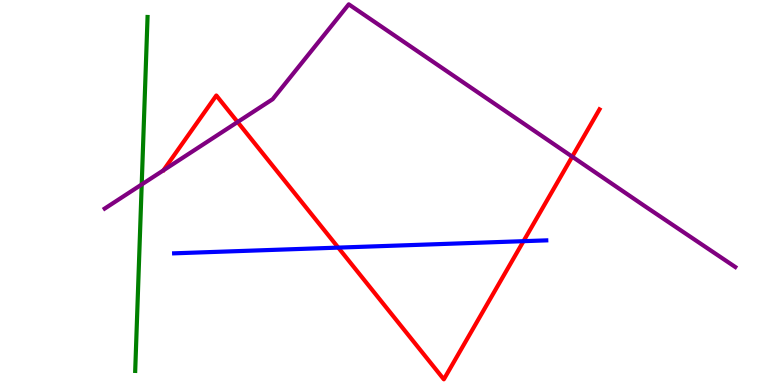[{'lines': ['blue', 'red'], 'intersections': [{'x': 4.36, 'y': 3.57}, {'x': 6.75, 'y': 3.74}]}, {'lines': ['green', 'red'], 'intersections': []}, {'lines': ['purple', 'red'], 'intersections': [{'x': 3.07, 'y': 6.83}, {'x': 7.38, 'y': 5.93}]}, {'lines': ['blue', 'green'], 'intersections': []}, {'lines': ['blue', 'purple'], 'intersections': []}, {'lines': ['green', 'purple'], 'intersections': [{'x': 1.83, 'y': 5.21}]}]